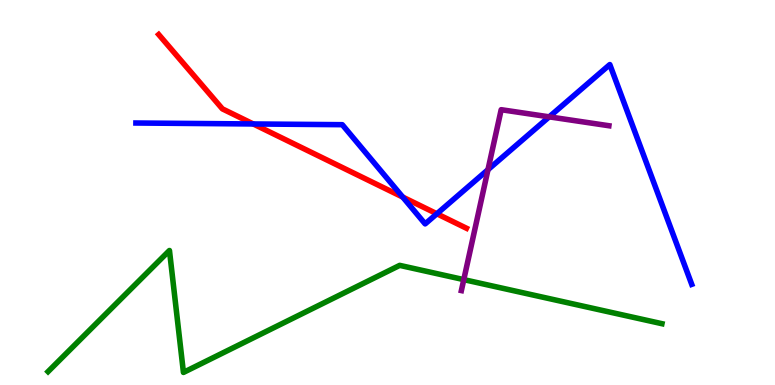[{'lines': ['blue', 'red'], 'intersections': [{'x': 3.27, 'y': 6.78}, {'x': 5.2, 'y': 4.88}, {'x': 5.64, 'y': 4.45}]}, {'lines': ['green', 'red'], 'intersections': []}, {'lines': ['purple', 'red'], 'intersections': []}, {'lines': ['blue', 'green'], 'intersections': []}, {'lines': ['blue', 'purple'], 'intersections': [{'x': 6.3, 'y': 5.59}, {'x': 7.09, 'y': 6.96}]}, {'lines': ['green', 'purple'], 'intersections': [{'x': 5.98, 'y': 2.74}]}]